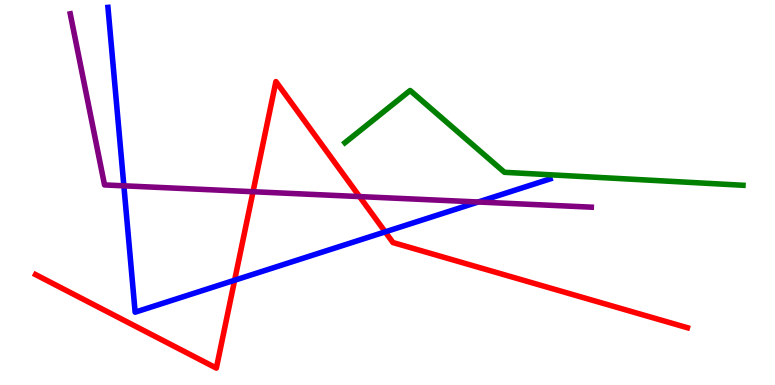[{'lines': ['blue', 'red'], 'intersections': [{'x': 3.03, 'y': 2.72}, {'x': 4.97, 'y': 3.98}]}, {'lines': ['green', 'red'], 'intersections': []}, {'lines': ['purple', 'red'], 'intersections': [{'x': 3.26, 'y': 5.02}, {'x': 4.64, 'y': 4.89}]}, {'lines': ['blue', 'green'], 'intersections': []}, {'lines': ['blue', 'purple'], 'intersections': [{'x': 1.6, 'y': 5.17}, {'x': 6.17, 'y': 4.75}]}, {'lines': ['green', 'purple'], 'intersections': []}]